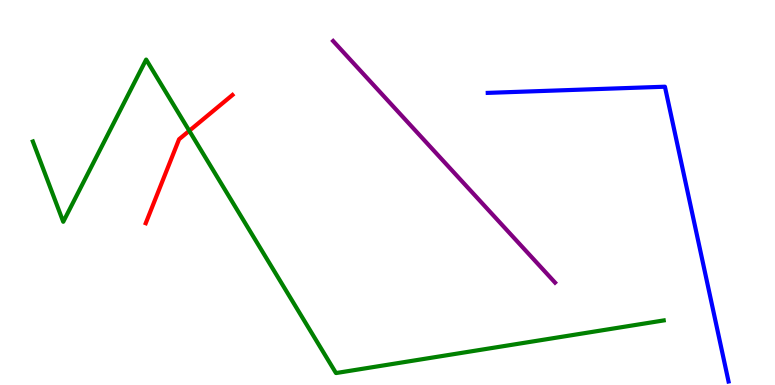[{'lines': ['blue', 'red'], 'intersections': []}, {'lines': ['green', 'red'], 'intersections': [{'x': 2.44, 'y': 6.6}]}, {'lines': ['purple', 'red'], 'intersections': []}, {'lines': ['blue', 'green'], 'intersections': []}, {'lines': ['blue', 'purple'], 'intersections': []}, {'lines': ['green', 'purple'], 'intersections': []}]